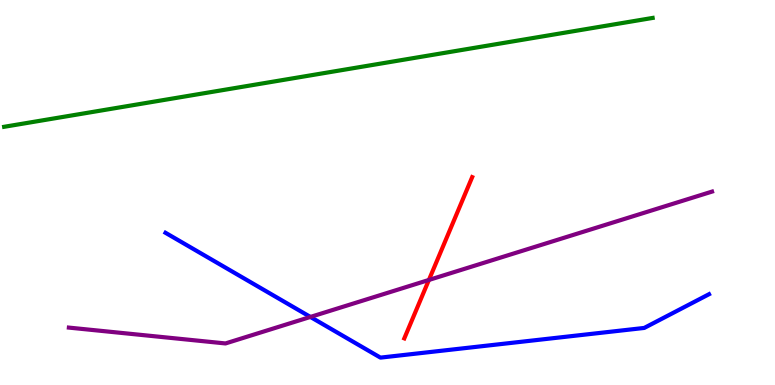[{'lines': ['blue', 'red'], 'intersections': []}, {'lines': ['green', 'red'], 'intersections': []}, {'lines': ['purple', 'red'], 'intersections': [{'x': 5.53, 'y': 2.73}]}, {'lines': ['blue', 'green'], 'intersections': []}, {'lines': ['blue', 'purple'], 'intersections': [{'x': 4.01, 'y': 1.77}]}, {'lines': ['green', 'purple'], 'intersections': []}]